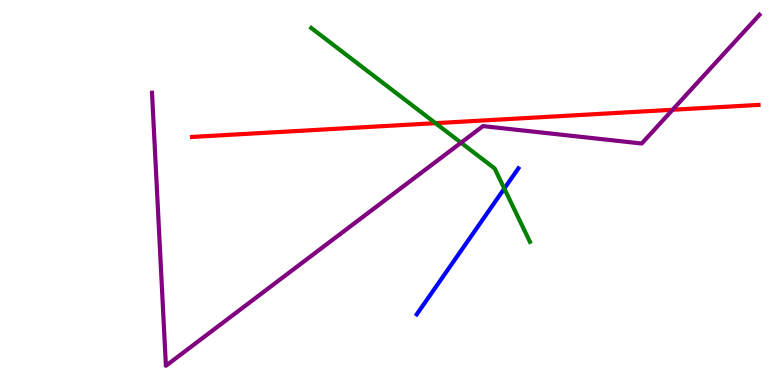[{'lines': ['blue', 'red'], 'intersections': []}, {'lines': ['green', 'red'], 'intersections': [{'x': 5.62, 'y': 6.8}]}, {'lines': ['purple', 'red'], 'intersections': [{'x': 8.68, 'y': 7.15}]}, {'lines': ['blue', 'green'], 'intersections': [{'x': 6.51, 'y': 5.1}]}, {'lines': ['blue', 'purple'], 'intersections': []}, {'lines': ['green', 'purple'], 'intersections': [{'x': 5.95, 'y': 6.29}]}]